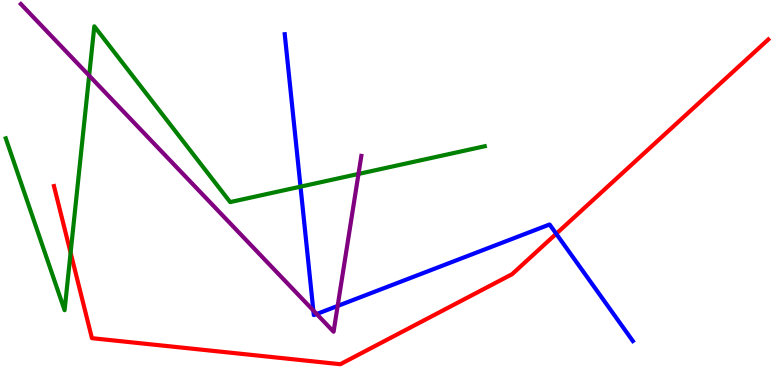[{'lines': ['blue', 'red'], 'intersections': [{'x': 7.18, 'y': 3.93}]}, {'lines': ['green', 'red'], 'intersections': [{'x': 0.911, 'y': 3.44}]}, {'lines': ['purple', 'red'], 'intersections': []}, {'lines': ['blue', 'green'], 'intersections': [{'x': 3.88, 'y': 5.15}]}, {'lines': ['blue', 'purple'], 'intersections': [{'x': 4.04, 'y': 1.94}, {'x': 4.09, 'y': 1.84}, {'x': 4.36, 'y': 2.05}]}, {'lines': ['green', 'purple'], 'intersections': [{'x': 1.15, 'y': 8.04}, {'x': 4.63, 'y': 5.48}]}]